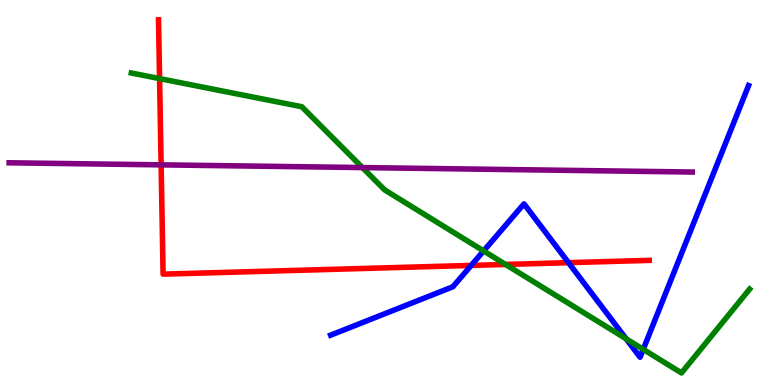[{'lines': ['blue', 'red'], 'intersections': [{'x': 6.08, 'y': 3.11}, {'x': 7.34, 'y': 3.18}]}, {'lines': ['green', 'red'], 'intersections': [{'x': 2.06, 'y': 7.96}, {'x': 6.52, 'y': 3.13}]}, {'lines': ['purple', 'red'], 'intersections': [{'x': 2.08, 'y': 5.72}]}, {'lines': ['blue', 'green'], 'intersections': [{'x': 6.24, 'y': 3.48}, {'x': 8.08, 'y': 1.2}, {'x': 8.3, 'y': 0.926}]}, {'lines': ['blue', 'purple'], 'intersections': []}, {'lines': ['green', 'purple'], 'intersections': [{'x': 4.68, 'y': 5.65}]}]